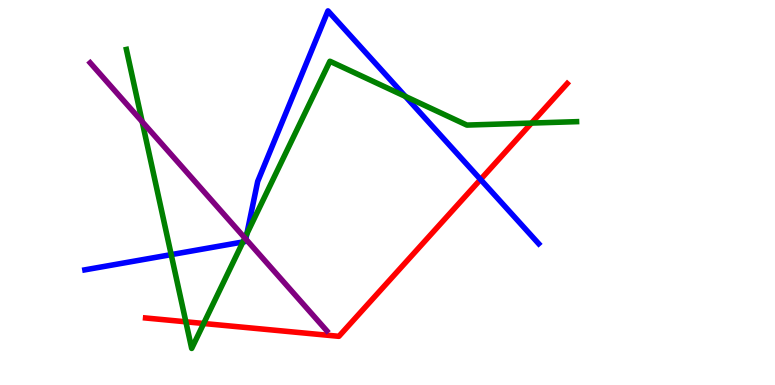[{'lines': ['blue', 'red'], 'intersections': [{'x': 6.2, 'y': 5.34}]}, {'lines': ['green', 'red'], 'intersections': [{'x': 2.4, 'y': 1.64}, {'x': 2.63, 'y': 1.6}, {'x': 6.86, 'y': 6.8}]}, {'lines': ['purple', 'red'], 'intersections': []}, {'lines': ['blue', 'green'], 'intersections': [{'x': 2.21, 'y': 3.39}, {'x': 3.13, 'y': 3.72}, {'x': 3.18, 'y': 3.93}, {'x': 5.23, 'y': 7.5}]}, {'lines': ['blue', 'purple'], 'intersections': [{'x': 3.17, 'y': 3.79}]}, {'lines': ['green', 'purple'], 'intersections': [{'x': 1.83, 'y': 6.84}, {'x': 3.16, 'y': 3.82}]}]